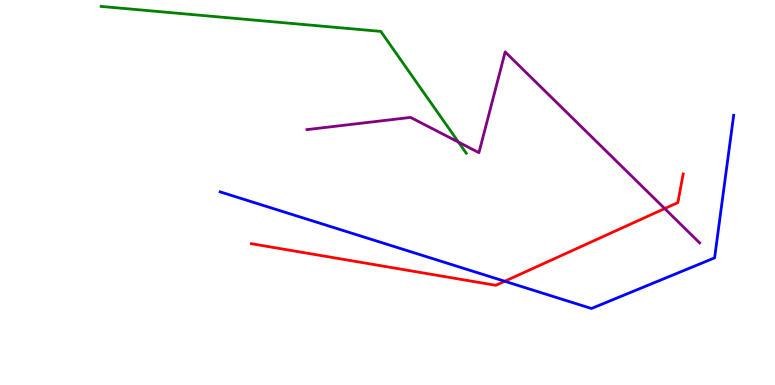[{'lines': ['blue', 'red'], 'intersections': [{'x': 6.51, 'y': 2.69}]}, {'lines': ['green', 'red'], 'intersections': []}, {'lines': ['purple', 'red'], 'intersections': [{'x': 8.58, 'y': 4.58}]}, {'lines': ['blue', 'green'], 'intersections': []}, {'lines': ['blue', 'purple'], 'intersections': []}, {'lines': ['green', 'purple'], 'intersections': [{'x': 5.92, 'y': 6.31}]}]